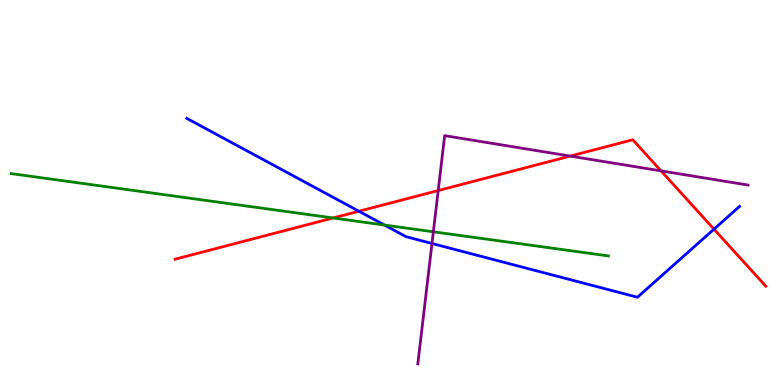[{'lines': ['blue', 'red'], 'intersections': [{'x': 4.63, 'y': 4.51}, {'x': 9.21, 'y': 4.05}]}, {'lines': ['green', 'red'], 'intersections': [{'x': 4.3, 'y': 4.34}]}, {'lines': ['purple', 'red'], 'intersections': [{'x': 5.65, 'y': 5.05}, {'x': 7.36, 'y': 5.95}, {'x': 8.53, 'y': 5.56}]}, {'lines': ['blue', 'green'], 'intersections': [{'x': 4.96, 'y': 4.15}]}, {'lines': ['blue', 'purple'], 'intersections': [{'x': 5.57, 'y': 3.68}]}, {'lines': ['green', 'purple'], 'intersections': [{'x': 5.59, 'y': 3.98}]}]